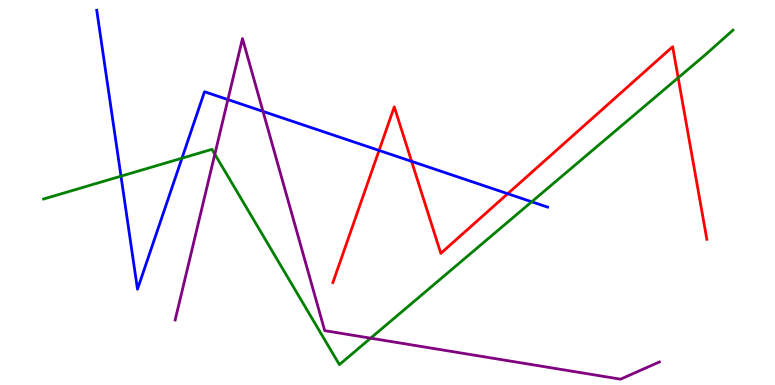[{'lines': ['blue', 'red'], 'intersections': [{'x': 4.89, 'y': 6.09}, {'x': 5.31, 'y': 5.81}, {'x': 6.55, 'y': 4.97}]}, {'lines': ['green', 'red'], 'intersections': [{'x': 8.75, 'y': 7.98}]}, {'lines': ['purple', 'red'], 'intersections': []}, {'lines': ['blue', 'green'], 'intersections': [{'x': 1.56, 'y': 5.42}, {'x': 2.35, 'y': 5.89}, {'x': 6.86, 'y': 4.76}]}, {'lines': ['blue', 'purple'], 'intersections': [{'x': 2.94, 'y': 7.41}, {'x': 3.39, 'y': 7.11}]}, {'lines': ['green', 'purple'], 'intersections': [{'x': 2.77, 'y': 5.99}, {'x': 4.78, 'y': 1.22}]}]